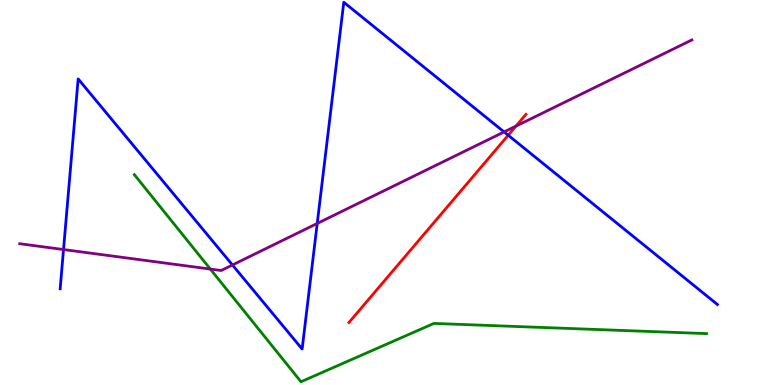[{'lines': ['blue', 'red'], 'intersections': [{'x': 6.56, 'y': 6.49}]}, {'lines': ['green', 'red'], 'intersections': []}, {'lines': ['purple', 'red'], 'intersections': [{'x': 6.66, 'y': 6.72}]}, {'lines': ['blue', 'green'], 'intersections': []}, {'lines': ['blue', 'purple'], 'intersections': [{'x': 0.82, 'y': 3.52}, {'x': 3.0, 'y': 3.12}, {'x': 4.09, 'y': 4.2}, {'x': 6.5, 'y': 6.57}]}, {'lines': ['green', 'purple'], 'intersections': [{'x': 2.71, 'y': 3.01}]}]